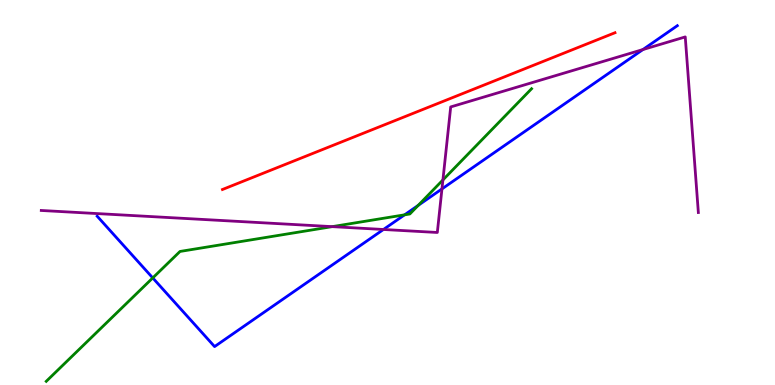[{'lines': ['blue', 'red'], 'intersections': []}, {'lines': ['green', 'red'], 'intersections': []}, {'lines': ['purple', 'red'], 'intersections': []}, {'lines': ['blue', 'green'], 'intersections': [{'x': 1.97, 'y': 2.78}, {'x': 5.22, 'y': 4.42}, {'x': 5.4, 'y': 4.66}]}, {'lines': ['blue', 'purple'], 'intersections': [{'x': 4.95, 'y': 4.04}, {'x': 5.7, 'y': 5.09}, {'x': 8.3, 'y': 8.71}]}, {'lines': ['green', 'purple'], 'intersections': [{'x': 4.29, 'y': 4.11}, {'x': 5.72, 'y': 5.33}]}]